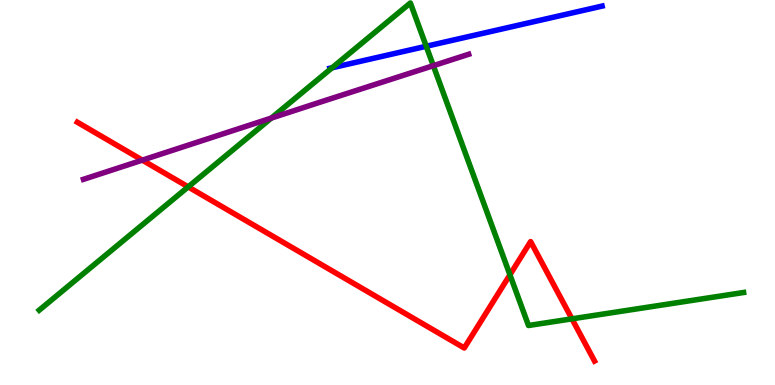[{'lines': ['blue', 'red'], 'intersections': []}, {'lines': ['green', 'red'], 'intersections': [{'x': 2.43, 'y': 5.15}, {'x': 6.58, 'y': 2.86}, {'x': 7.38, 'y': 1.72}]}, {'lines': ['purple', 'red'], 'intersections': [{'x': 1.84, 'y': 5.84}]}, {'lines': ['blue', 'green'], 'intersections': [{'x': 4.28, 'y': 8.24}, {'x': 5.5, 'y': 8.8}]}, {'lines': ['blue', 'purple'], 'intersections': []}, {'lines': ['green', 'purple'], 'intersections': [{'x': 3.5, 'y': 6.93}, {'x': 5.59, 'y': 8.29}]}]